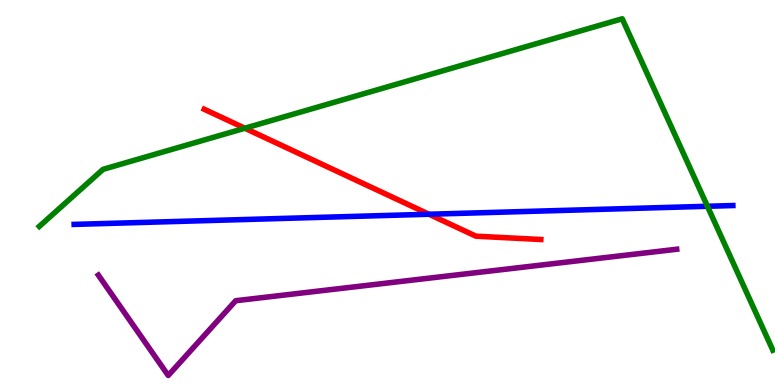[{'lines': ['blue', 'red'], 'intersections': [{'x': 5.54, 'y': 4.44}]}, {'lines': ['green', 'red'], 'intersections': [{'x': 3.16, 'y': 6.67}]}, {'lines': ['purple', 'red'], 'intersections': []}, {'lines': ['blue', 'green'], 'intersections': [{'x': 9.13, 'y': 4.64}]}, {'lines': ['blue', 'purple'], 'intersections': []}, {'lines': ['green', 'purple'], 'intersections': []}]